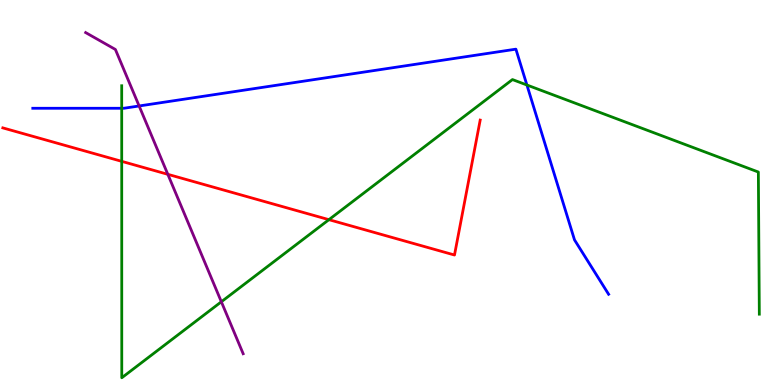[{'lines': ['blue', 'red'], 'intersections': []}, {'lines': ['green', 'red'], 'intersections': [{'x': 1.57, 'y': 5.81}, {'x': 4.24, 'y': 4.29}]}, {'lines': ['purple', 'red'], 'intersections': [{'x': 2.17, 'y': 5.47}]}, {'lines': ['blue', 'green'], 'intersections': [{'x': 1.57, 'y': 7.19}, {'x': 6.8, 'y': 7.79}]}, {'lines': ['blue', 'purple'], 'intersections': [{'x': 1.8, 'y': 7.25}]}, {'lines': ['green', 'purple'], 'intersections': [{'x': 2.86, 'y': 2.16}]}]